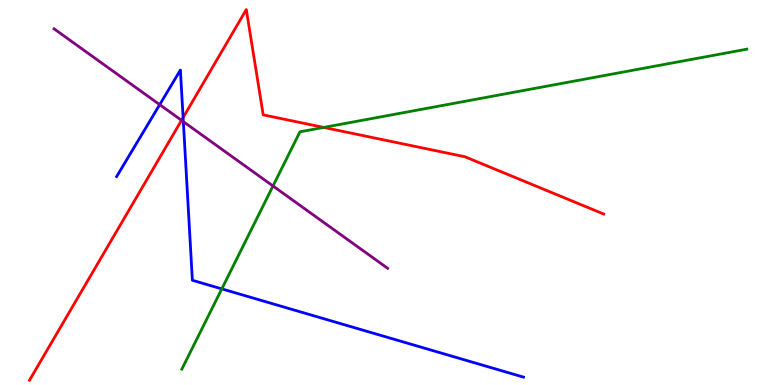[{'lines': ['blue', 'red'], 'intersections': [{'x': 2.36, 'y': 6.95}]}, {'lines': ['green', 'red'], 'intersections': [{'x': 4.18, 'y': 6.69}]}, {'lines': ['purple', 'red'], 'intersections': [{'x': 2.34, 'y': 6.87}]}, {'lines': ['blue', 'green'], 'intersections': [{'x': 2.86, 'y': 2.5}]}, {'lines': ['blue', 'purple'], 'intersections': [{'x': 2.06, 'y': 7.28}, {'x': 2.37, 'y': 6.84}]}, {'lines': ['green', 'purple'], 'intersections': [{'x': 3.52, 'y': 5.17}]}]